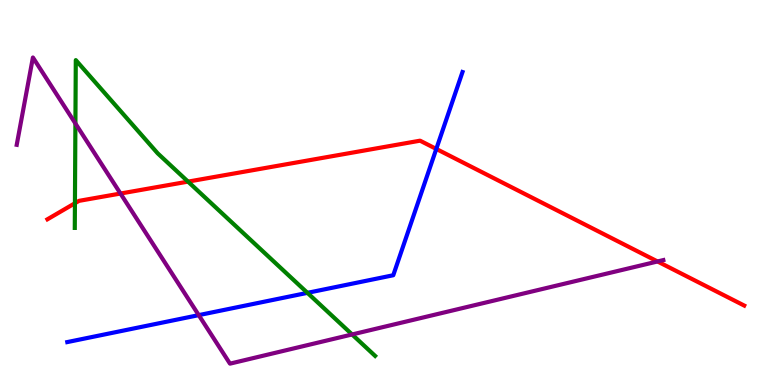[{'lines': ['blue', 'red'], 'intersections': [{'x': 5.63, 'y': 6.13}]}, {'lines': ['green', 'red'], 'intersections': [{'x': 0.967, 'y': 4.72}, {'x': 2.43, 'y': 5.28}]}, {'lines': ['purple', 'red'], 'intersections': [{'x': 1.55, 'y': 4.97}, {'x': 8.48, 'y': 3.21}]}, {'lines': ['blue', 'green'], 'intersections': [{'x': 3.97, 'y': 2.39}]}, {'lines': ['blue', 'purple'], 'intersections': [{'x': 2.56, 'y': 1.81}]}, {'lines': ['green', 'purple'], 'intersections': [{'x': 0.973, 'y': 6.79}, {'x': 4.54, 'y': 1.31}]}]